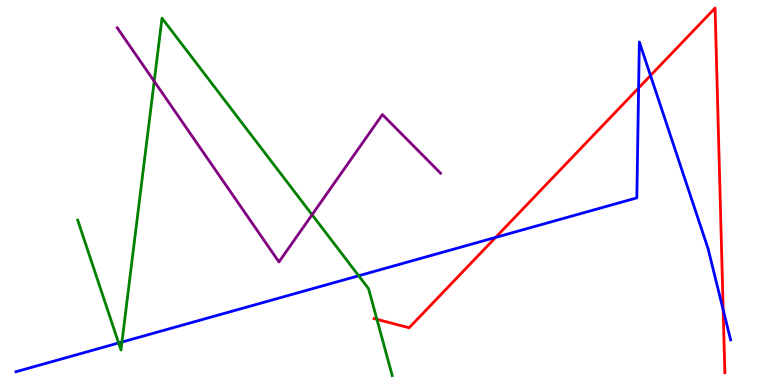[{'lines': ['blue', 'red'], 'intersections': [{'x': 6.4, 'y': 3.83}, {'x': 8.24, 'y': 7.71}, {'x': 8.39, 'y': 8.04}, {'x': 9.33, 'y': 1.96}]}, {'lines': ['green', 'red'], 'intersections': [{'x': 4.86, 'y': 1.71}]}, {'lines': ['purple', 'red'], 'intersections': []}, {'lines': ['blue', 'green'], 'intersections': [{'x': 1.53, 'y': 1.09}, {'x': 1.57, 'y': 1.12}, {'x': 4.63, 'y': 2.84}]}, {'lines': ['blue', 'purple'], 'intersections': []}, {'lines': ['green', 'purple'], 'intersections': [{'x': 1.99, 'y': 7.89}, {'x': 4.03, 'y': 4.42}]}]